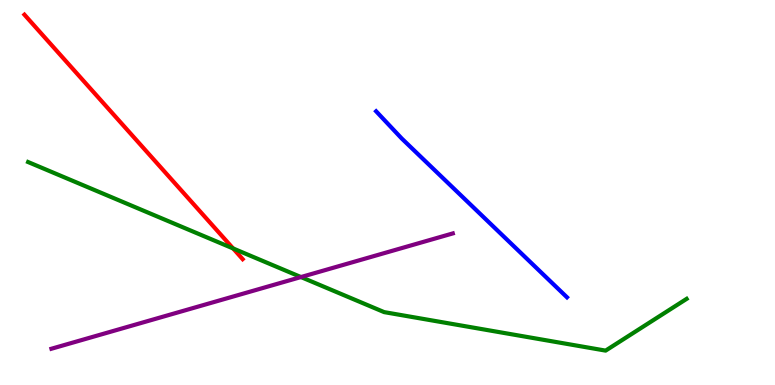[{'lines': ['blue', 'red'], 'intersections': []}, {'lines': ['green', 'red'], 'intersections': [{'x': 3.01, 'y': 3.55}]}, {'lines': ['purple', 'red'], 'intersections': []}, {'lines': ['blue', 'green'], 'intersections': []}, {'lines': ['blue', 'purple'], 'intersections': []}, {'lines': ['green', 'purple'], 'intersections': [{'x': 3.88, 'y': 2.8}]}]